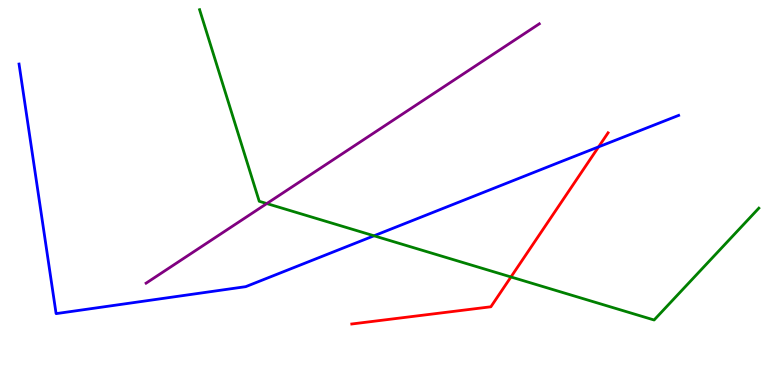[{'lines': ['blue', 'red'], 'intersections': [{'x': 7.72, 'y': 6.19}]}, {'lines': ['green', 'red'], 'intersections': [{'x': 6.59, 'y': 2.81}]}, {'lines': ['purple', 'red'], 'intersections': []}, {'lines': ['blue', 'green'], 'intersections': [{'x': 4.83, 'y': 3.88}]}, {'lines': ['blue', 'purple'], 'intersections': []}, {'lines': ['green', 'purple'], 'intersections': [{'x': 3.44, 'y': 4.71}]}]